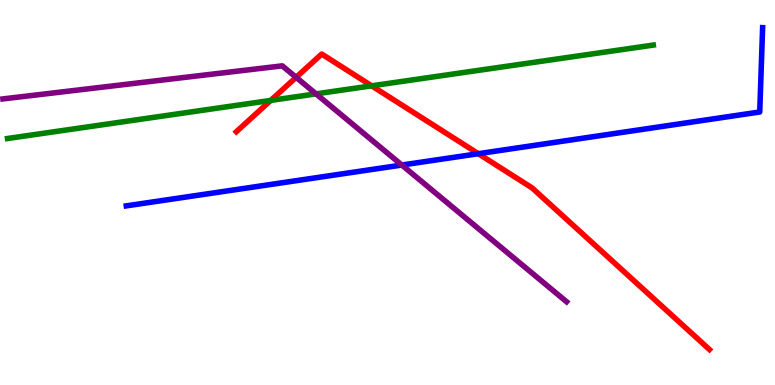[{'lines': ['blue', 'red'], 'intersections': [{'x': 6.17, 'y': 6.01}]}, {'lines': ['green', 'red'], 'intersections': [{'x': 3.49, 'y': 7.39}, {'x': 4.8, 'y': 7.77}]}, {'lines': ['purple', 'red'], 'intersections': [{'x': 3.82, 'y': 7.99}]}, {'lines': ['blue', 'green'], 'intersections': []}, {'lines': ['blue', 'purple'], 'intersections': [{'x': 5.18, 'y': 5.71}]}, {'lines': ['green', 'purple'], 'intersections': [{'x': 4.08, 'y': 7.56}]}]